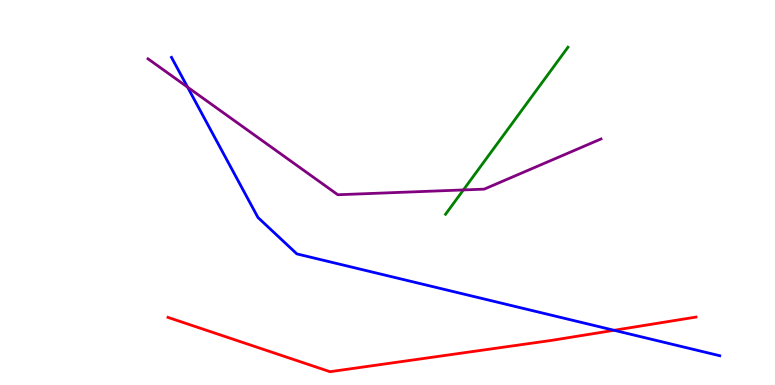[{'lines': ['blue', 'red'], 'intersections': [{'x': 7.92, 'y': 1.42}]}, {'lines': ['green', 'red'], 'intersections': []}, {'lines': ['purple', 'red'], 'intersections': []}, {'lines': ['blue', 'green'], 'intersections': []}, {'lines': ['blue', 'purple'], 'intersections': [{'x': 2.42, 'y': 7.74}]}, {'lines': ['green', 'purple'], 'intersections': [{'x': 5.98, 'y': 5.07}]}]